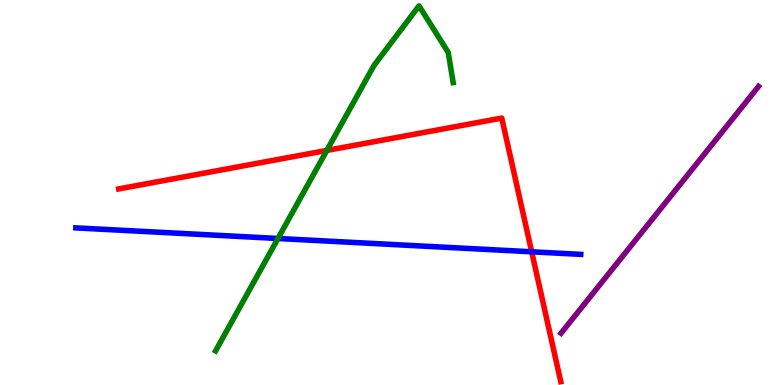[{'lines': ['blue', 'red'], 'intersections': [{'x': 6.86, 'y': 3.46}]}, {'lines': ['green', 'red'], 'intersections': [{'x': 4.22, 'y': 6.09}]}, {'lines': ['purple', 'red'], 'intersections': []}, {'lines': ['blue', 'green'], 'intersections': [{'x': 3.59, 'y': 3.81}]}, {'lines': ['blue', 'purple'], 'intersections': []}, {'lines': ['green', 'purple'], 'intersections': []}]